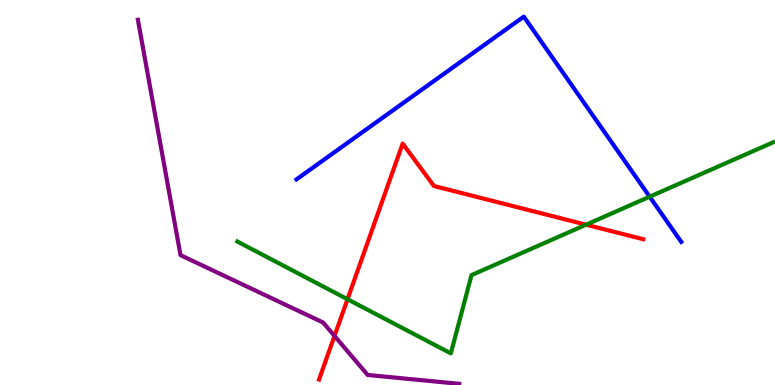[{'lines': ['blue', 'red'], 'intersections': []}, {'lines': ['green', 'red'], 'intersections': [{'x': 4.48, 'y': 2.23}, {'x': 7.56, 'y': 4.16}]}, {'lines': ['purple', 'red'], 'intersections': [{'x': 4.32, 'y': 1.27}]}, {'lines': ['blue', 'green'], 'intersections': [{'x': 8.38, 'y': 4.89}]}, {'lines': ['blue', 'purple'], 'intersections': []}, {'lines': ['green', 'purple'], 'intersections': []}]